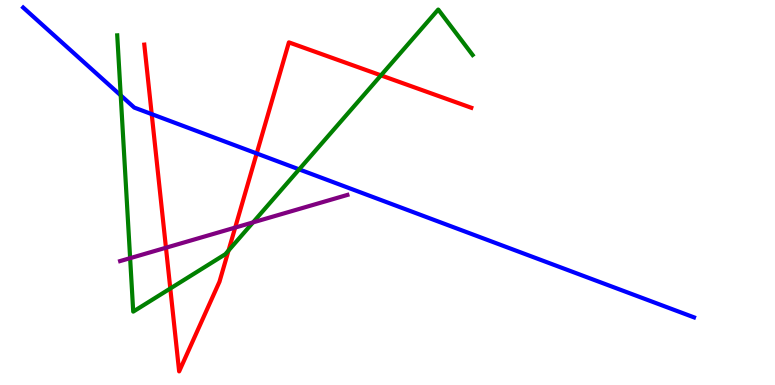[{'lines': ['blue', 'red'], 'intersections': [{'x': 1.96, 'y': 7.04}, {'x': 3.31, 'y': 6.01}]}, {'lines': ['green', 'red'], 'intersections': [{'x': 2.2, 'y': 2.51}, {'x': 2.95, 'y': 3.49}, {'x': 4.92, 'y': 8.04}]}, {'lines': ['purple', 'red'], 'intersections': [{'x': 2.14, 'y': 3.57}, {'x': 3.03, 'y': 4.09}]}, {'lines': ['blue', 'green'], 'intersections': [{'x': 1.56, 'y': 7.52}, {'x': 3.86, 'y': 5.6}]}, {'lines': ['blue', 'purple'], 'intersections': []}, {'lines': ['green', 'purple'], 'intersections': [{'x': 1.68, 'y': 3.29}, {'x': 3.26, 'y': 4.22}]}]